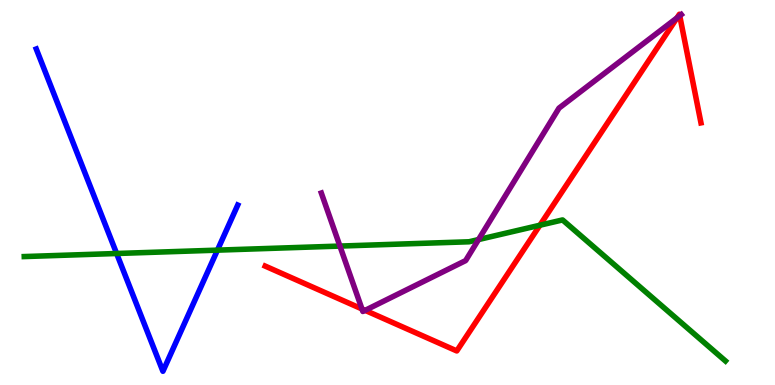[{'lines': ['blue', 'red'], 'intersections': []}, {'lines': ['green', 'red'], 'intersections': [{'x': 6.97, 'y': 4.15}]}, {'lines': ['purple', 'red'], 'intersections': [{'x': 4.67, 'y': 1.98}, {'x': 4.71, 'y': 1.94}, {'x': 8.74, 'y': 9.54}, {'x': 8.77, 'y': 9.59}]}, {'lines': ['blue', 'green'], 'intersections': [{'x': 1.5, 'y': 3.42}, {'x': 2.81, 'y': 3.5}]}, {'lines': ['blue', 'purple'], 'intersections': []}, {'lines': ['green', 'purple'], 'intersections': [{'x': 4.39, 'y': 3.61}, {'x': 6.17, 'y': 3.78}]}]